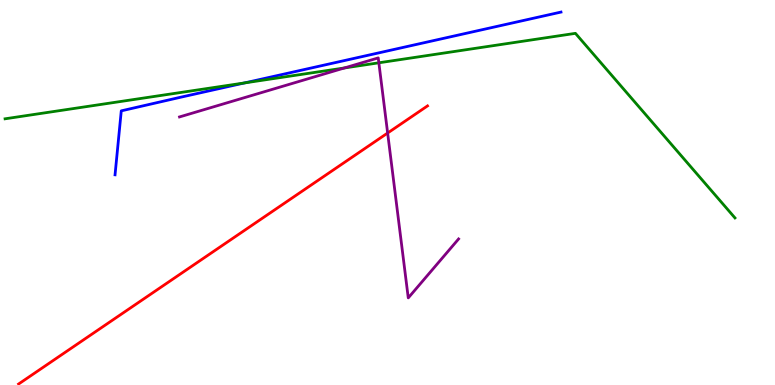[{'lines': ['blue', 'red'], 'intersections': []}, {'lines': ['green', 'red'], 'intersections': []}, {'lines': ['purple', 'red'], 'intersections': [{'x': 5.0, 'y': 6.54}]}, {'lines': ['blue', 'green'], 'intersections': [{'x': 3.16, 'y': 7.85}]}, {'lines': ['blue', 'purple'], 'intersections': []}, {'lines': ['green', 'purple'], 'intersections': [{'x': 4.44, 'y': 8.23}, {'x': 4.89, 'y': 8.37}]}]